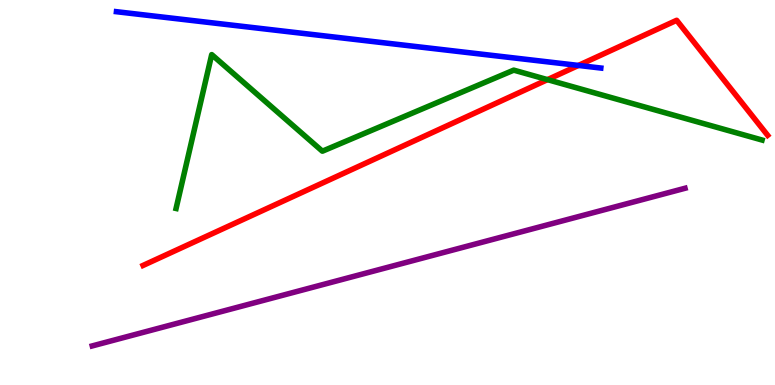[{'lines': ['blue', 'red'], 'intersections': [{'x': 7.46, 'y': 8.3}]}, {'lines': ['green', 'red'], 'intersections': [{'x': 7.06, 'y': 7.93}]}, {'lines': ['purple', 'red'], 'intersections': []}, {'lines': ['blue', 'green'], 'intersections': []}, {'lines': ['blue', 'purple'], 'intersections': []}, {'lines': ['green', 'purple'], 'intersections': []}]